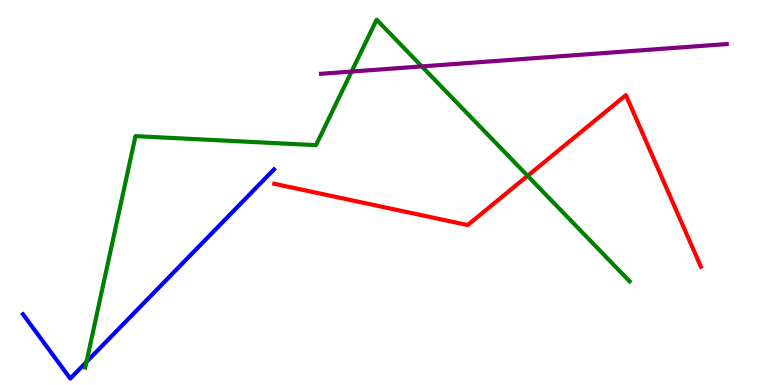[{'lines': ['blue', 'red'], 'intersections': []}, {'lines': ['green', 'red'], 'intersections': [{'x': 6.81, 'y': 5.43}]}, {'lines': ['purple', 'red'], 'intersections': []}, {'lines': ['blue', 'green'], 'intersections': [{'x': 1.12, 'y': 0.6}]}, {'lines': ['blue', 'purple'], 'intersections': []}, {'lines': ['green', 'purple'], 'intersections': [{'x': 4.54, 'y': 8.14}, {'x': 5.44, 'y': 8.27}]}]